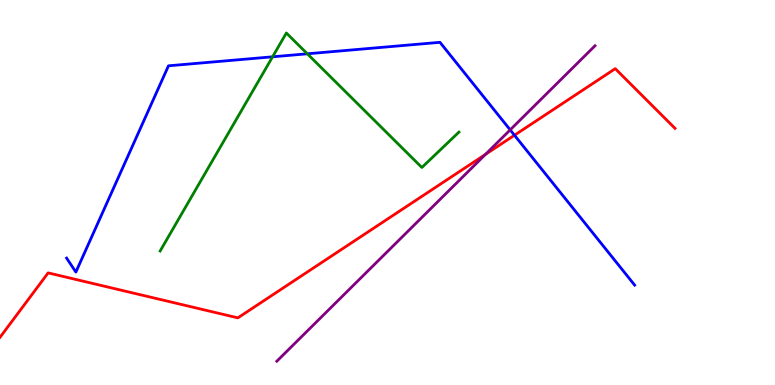[{'lines': ['blue', 'red'], 'intersections': [{'x': 6.64, 'y': 6.49}]}, {'lines': ['green', 'red'], 'intersections': []}, {'lines': ['purple', 'red'], 'intersections': [{'x': 6.26, 'y': 5.99}]}, {'lines': ['blue', 'green'], 'intersections': [{'x': 3.52, 'y': 8.52}, {'x': 3.97, 'y': 8.6}]}, {'lines': ['blue', 'purple'], 'intersections': [{'x': 6.58, 'y': 6.63}]}, {'lines': ['green', 'purple'], 'intersections': []}]